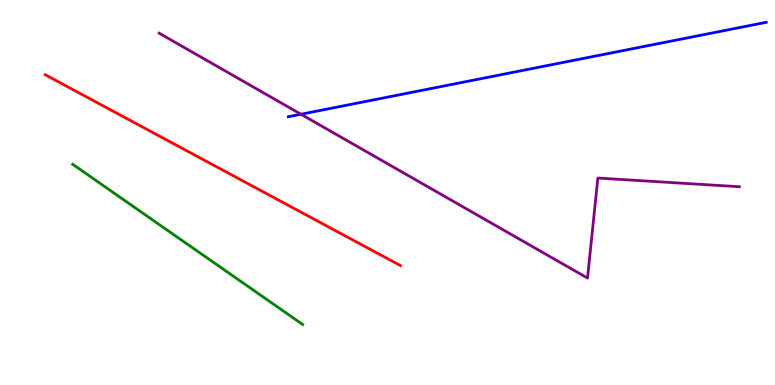[{'lines': ['blue', 'red'], 'intersections': []}, {'lines': ['green', 'red'], 'intersections': []}, {'lines': ['purple', 'red'], 'intersections': []}, {'lines': ['blue', 'green'], 'intersections': []}, {'lines': ['blue', 'purple'], 'intersections': [{'x': 3.88, 'y': 7.03}]}, {'lines': ['green', 'purple'], 'intersections': []}]